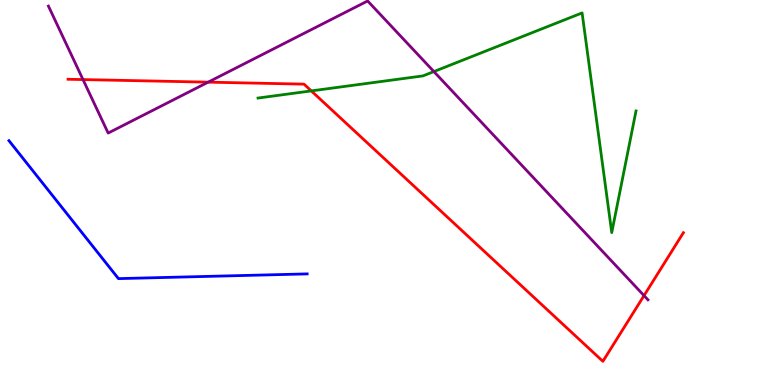[{'lines': ['blue', 'red'], 'intersections': []}, {'lines': ['green', 'red'], 'intersections': [{'x': 4.02, 'y': 7.64}]}, {'lines': ['purple', 'red'], 'intersections': [{'x': 1.07, 'y': 7.93}, {'x': 2.69, 'y': 7.87}, {'x': 8.31, 'y': 2.32}]}, {'lines': ['blue', 'green'], 'intersections': []}, {'lines': ['blue', 'purple'], 'intersections': []}, {'lines': ['green', 'purple'], 'intersections': [{'x': 5.6, 'y': 8.14}]}]